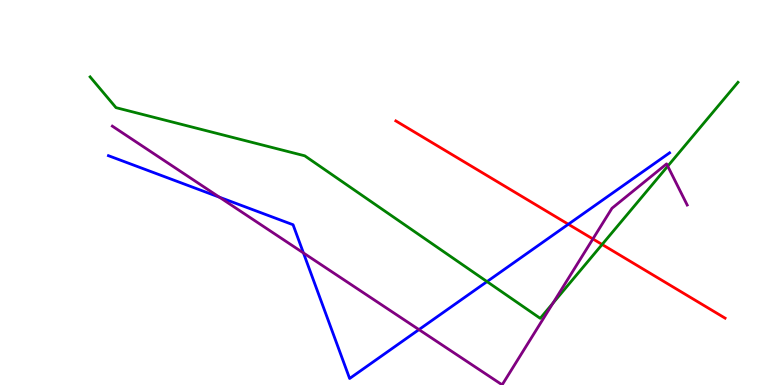[{'lines': ['blue', 'red'], 'intersections': [{'x': 7.33, 'y': 4.18}]}, {'lines': ['green', 'red'], 'intersections': [{'x': 7.77, 'y': 3.65}]}, {'lines': ['purple', 'red'], 'intersections': [{'x': 7.65, 'y': 3.79}]}, {'lines': ['blue', 'green'], 'intersections': [{'x': 6.28, 'y': 2.69}]}, {'lines': ['blue', 'purple'], 'intersections': [{'x': 2.83, 'y': 4.88}, {'x': 3.92, 'y': 3.43}, {'x': 5.41, 'y': 1.44}]}, {'lines': ['green', 'purple'], 'intersections': [{'x': 7.13, 'y': 2.13}, {'x': 8.62, 'y': 5.68}]}]